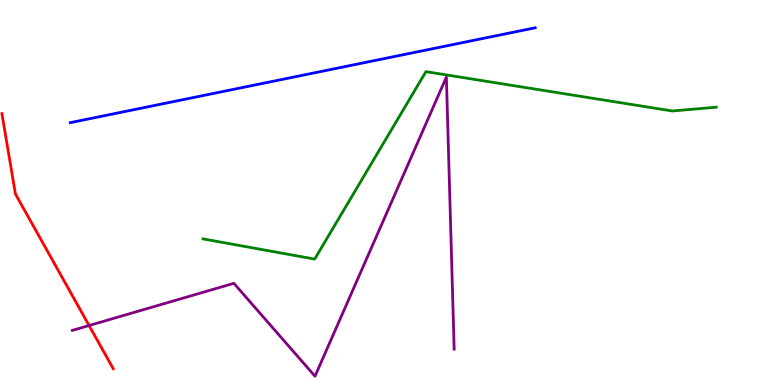[{'lines': ['blue', 'red'], 'intersections': []}, {'lines': ['green', 'red'], 'intersections': []}, {'lines': ['purple', 'red'], 'intersections': [{'x': 1.15, 'y': 1.54}]}, {'lines': ['blue', 'green'], 'intersections': []}, {'lines': ['blue', 'purple'], 'intersections': []}, {'lines': ['green', 'purple'], 'intersections': []}]